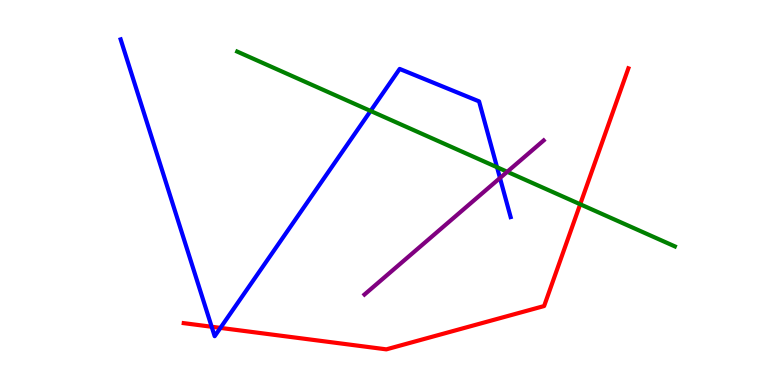[{'lines': ['blue', 'red'], 'intersections': [{'x': 2.73, 'y': 1.51}, {'x': 2.84, 'y': 1.48}]}, {'lines': ['green', 'red'], 'intersections': [{'x': 7.49, 'y': 4.69}]}, {'lines': ['purple', 'red'], 'intersections': []}, {'lines': ['blue', 'green'], 'intersections': [{'x': 4.78, 'y': 7.12}, {'x': 6.41, 'y': 5.66}]}, {'lines': ['blue', 'purple'], 'intersections': [{'x': 6.45, 'y': 5.38}]}, {'lines': ['green', 'purple'], 'intersections': [{'x': 6.54, 'y': 5.54}]}]